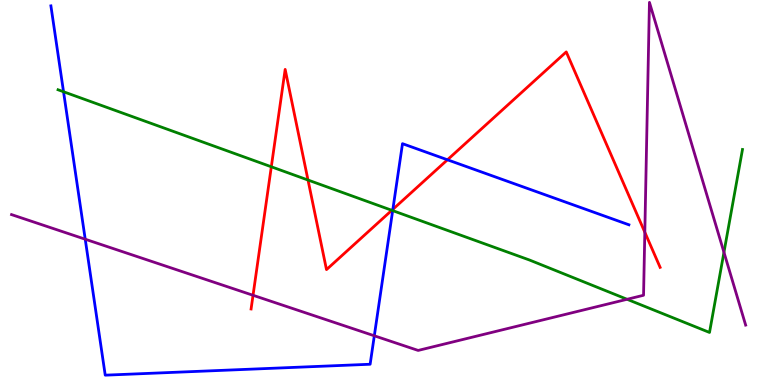[{'lines': ['blue', 'red'], 'intersections': [{'x': 5.07, 'y': 4.56}, {'x': 5.77, 'y': 5.85}]}, {'lines': ['green', 'red'], 'intersections': [{'x': 3.5, 'y': 5.67}, {'x': 3.97, 'y': 5.32}, {'x': 5.06, 'y': 4.54}]}, {'lines': ['purple', 'red'], 'intersections': [{'x': 3.26, 'y': 2.33}, {'x': 8.32, 'y': 3.97}]}, {'lines': ['blue', 'green'], 'intersections': [{'x': 0.82, 'y': 7.62}, {'x': 5.07, 'y': 4.53}]}, {'lines': ['blue', 'purple'], 'intersections': [{'x': 1.1, 'y': 3.79}, {'x': 4.83, 'y': 1.28}]}, {'lines': ['green', 'purple'], 'intersections': [{'x': 8.09, 'y': 2.23}, {'x': 9.34, 'y': 3.45}]}]